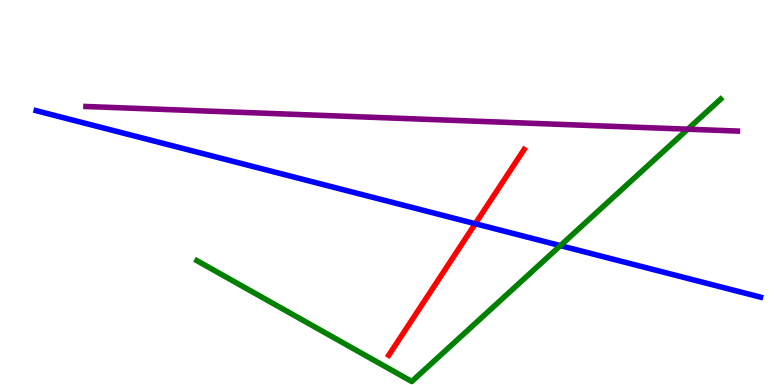[{'lines': ['blue', 'red'], 'intersections': [{'x': 6.13, 'y': 4.19}]}, {'lines': ['green', 'red'], 'intersections': []}, {'lines': ['purple', 'red'], 'intersections': []}, {'lines': ['blue', 'green'], 'intersections': [{'x': 7.23, 'y': 3.62}]}, {'lines': ['blue', 'purple'], 'intersections': []}, {'lines': ['green', 'purple'], 'intersections': [{'x': 8.87, 'y': 6.64}]}]